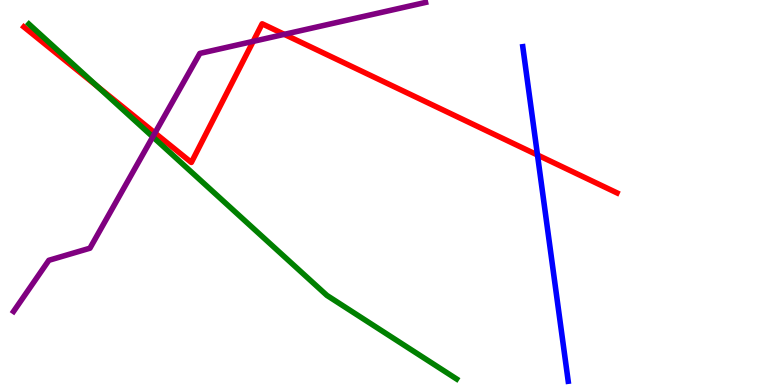[{'lines': ['blue', 'red'], 'intersections': [{'x': 6.94, 'y': 5.97}]}, {'lines': ['green', 'red'], 'intersections': [{'x': 1.26, 'y': 7.76}]}, {'lines': ['purple', 'red'], 'intersections': [{'x': 2.0, 'y': 6.55}, {'x': 3.27, 'y': 8.93}, {'x': 3.67, 'y': 9.11}]}, {'lines': ['blue', 'green'], 'intersections': []}, {'lines': ['blue', 'purple'], 'intersections': []}, {'lines': ['green', 'purple'], 'intersections': [{'x': 1.97, 'y': 6.45}]}]